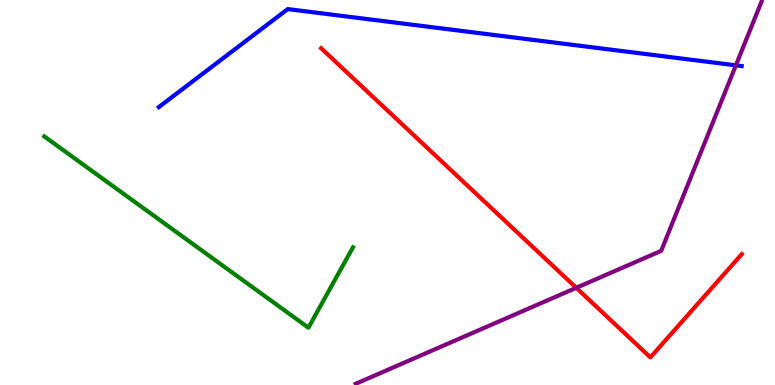[{'lines': ['blue', 'red'], 'intersections': []}, {'lines': ['green', 'red'], 'intersections': []}, {'lines': ['purple', 'red'], 'intersections': [{'x': 7.44, 'y': 2.52}]}, {'lines': ['blue', 'green'], 'intersections': []}, {'lines': ['blue', 'purple'], 'intersections': [{'x': 9.5, 'y': 8.3}]}, {'lines': ['green', 'purple'], 'intersections': []}]